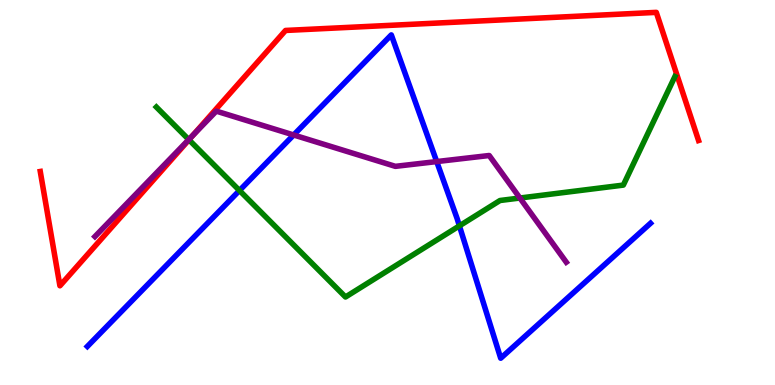[{'lines': ['blue', 'red'], 'intersections': []}, {'lines': ['green', 'red'], 'intersections': [{'x': 2.44, 'y': 6.37}]}, {'lines': ['purple', 'red'], 'intersections': [{'x': 2.49, 'y': 6.49}]}, {'lines': ['blue', 'green'], 'intersections': [{'x': 3.09, 'y': 5.05}, {'x': 5.93, 'y': 4.13}]}, {'lines': ['blue', 'purple'], 'intersections': [{'x': 3.79, 'y': 6.49}, {'x': 5.63, 'y': 5.8}]}, {'lines': ['green', 'purple'], 'intersections': [{'x': 2.44, 'y': 6.37}, {'x': 6.71, 'y': 4.86}]}]